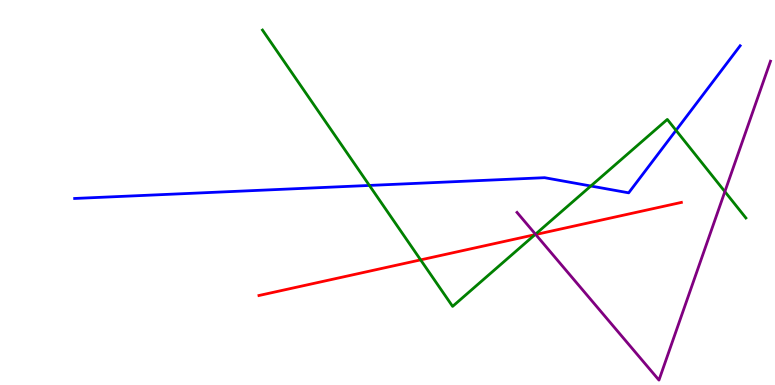[{'lines': ['blue', 'red'], 'intersections': []}, {'lines': ['green', 'red'], 'intersections': [{'x': 5.43, 'y': 3.25}, {'x': 6.9, 'y': 3.9}]}, {'lines': ['purple', 'red'], 'intersections': [{'x': 6.91, 'y': 3.91}]}, {'lines': ['blue', 'green'], 'intersections': [{'x': 4.77, 'y': 5.18}, {'x': 7.62, 'y': 5.17}, {'x': 8.72, 'y': 6.61}]}, {'lines': ['blue', 'purple'], 'intersections': []}, {'lines': ['green', 'purple'], 'intersections': [{'x': 6.91, 'y': 3.92}, {'x': 9.35, 'y': 5.02}]}]